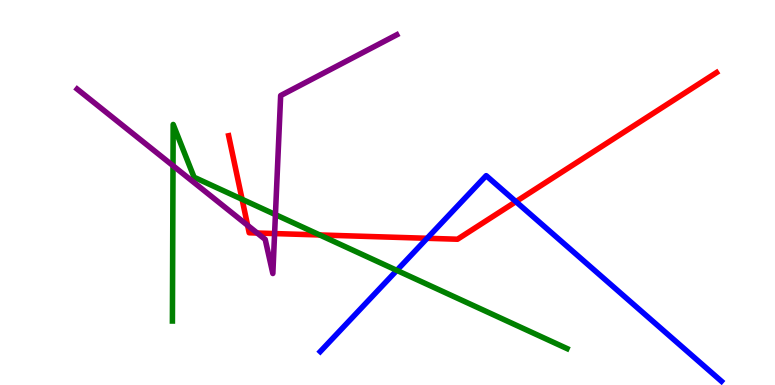[{'lines': ['blue', 'red'], 'intersections': [{'x': 5.51, 'y': 3.81}, {'x': 6.66, 'y': 4.76}]}, {'lines': ['green', 'red'], 'intersections': [{'x': 3.12, 'y': 4.82}, {'x': 4.13, 'y': 3.9}]}, {'lines': ['purple', 'red'], 'intersections': [{'x': 3.19, 'y': 4.15}, {'x': 3.32, 'y': 3.95}, {'x': 3.54, 'y': 3.93}]}, {'lines': ['blue', 'green'], 'intersections': [{'x': 5.12, 'y': 2.98}]}, {'lines': ['blue', 'purple'], 'intersections': []}, {'lines': ['green', 'purple'], 'intersections': [{'x': 2.23, 'y': 5.7}, {'x': 3.55, 'y': 4.43}]}]